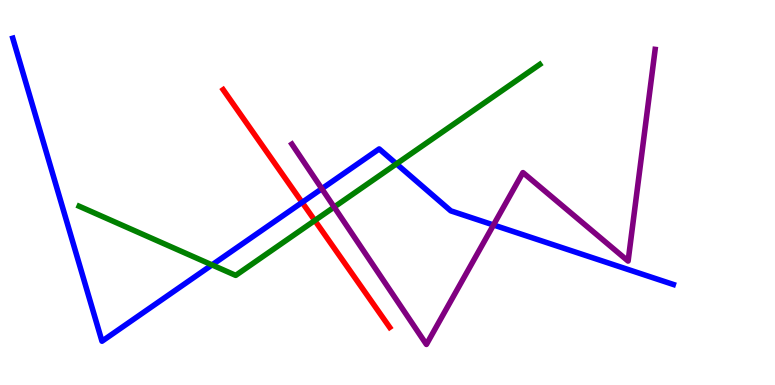[{'lines': ['blue', 'red'], 'intersections': [{'x': 3.9, 'y': 4.74}]}, {'lines': ['green', 'red'], 'intersections': [{'x': 4.06, 'y': 4.27}]}, {'lines': ['purple', 'red'], 'intersections': []}, {'lines': ['blue', 'green'], 'intersections': [{'x': 2.74, 'y': 3.12}, {'x': 5.12, 'y': 5.74}]}, {'lines': ['blue', 'purple'], 'intersections': [{'x': 4.15, 'y': 5.1}, {'x': 6.37, 'y': 4.16}]}, {'lines': ['green', 'purple'], 'intersections': [{'x': 4.31, 'y': 4.62}]}]